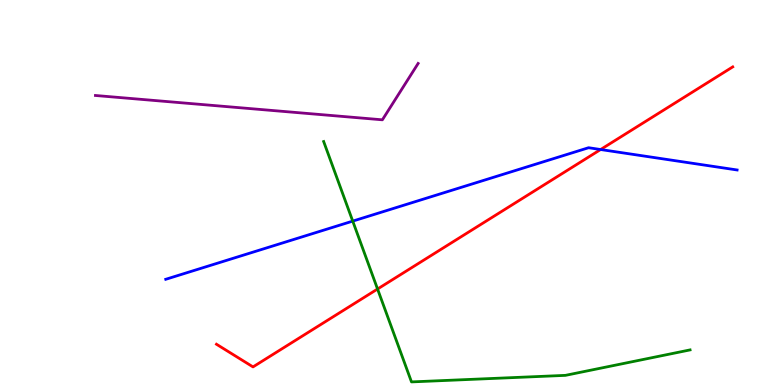[{'lines': ['blue', 'red'], 'intersections': [{'x': 7.75, 'y': 6.12}]}, {'lines': ['green', 'red'], 'intersections': [{'x': 4.87, 'y': 2.49}]}, {'lines': ['purple', 'red'], 'intersections': []}, {'lines': ['blue', 'green'], 'intersections': [{'x': 4.55, 'y': 4.26}]}, {'lines': ['blue', 'purple'], 'intersections': []}, {'lines': ['green', 'purple'], 'intersections': []}]